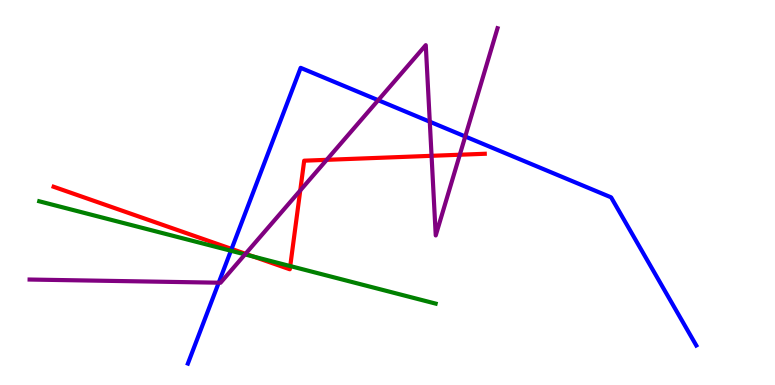[{'lines': ['blue', 'red'], 'intersections': [{'x': 2.99, 'y': 3.53}]}, {'lines': ['green', 'red'], 'intersections': [{'x': 3.27, 'y': 3.34}, {'x': 3.75, 'y': 3.09}]}, {'lines': ['purple', 'red'], 'intersections': [{'x': 3.17, 'y': 3.41}, {'x': 3.87, 'y': 5.05}, {'x': 4.22, 'y': 5.85}, {'x': 5.57, 'y': 5.95}, {'x': 5.93, 'y': 5.98}]}, {'lines': ['blue', 'green'], 'intersections': [{'x': 2.98, 'y': 3.49}]}, {'lines': ['blue', 'purple'], 'intersections': [{'x': 2.82, 'y': 2.66}, {'x': 4.88, 'y': 7.4}, {'x': 5.55, 'y': 6.84}, {'x': 6.0, 'y': 6.45}]}, {'lines': ['green', 'purple'], 'intersections': [{'x': 3.16, 'y': 3.39}]}]